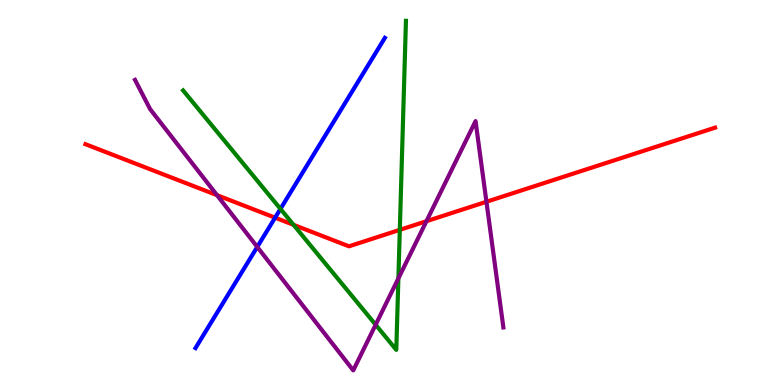[{'lines': ['blue', 'red'], 'intersections': [{'x': 3.55, 'y': 4.35}]}, {'lines': ['green', 'red'], 'intersections': [{'x': 3.79, 'y': 4.16}, {'x': 5.16, 'y': 4.03}]}, {'lines': ['purple', 'red'], 'intersections': [{'x': 2.8, 'y': 4.93}, {'x': 5.5, 'y': 4.25}, {'x': 6.28, 'y': 4.76}]}, {'lines': ['blue', 'green'], 'intersections': [{'x': 3.62, 'y': 4.57}]}, {'lines': ['blue', 'purple'], 'intersections': [{'x': 3.32, 'y': 3.59}]}, {'lines': ['green', 'purple'], 'intersections': [{'x': 4.85, 'y': 1.57}, {'x': 5.14, 'y': 2.77}]}]